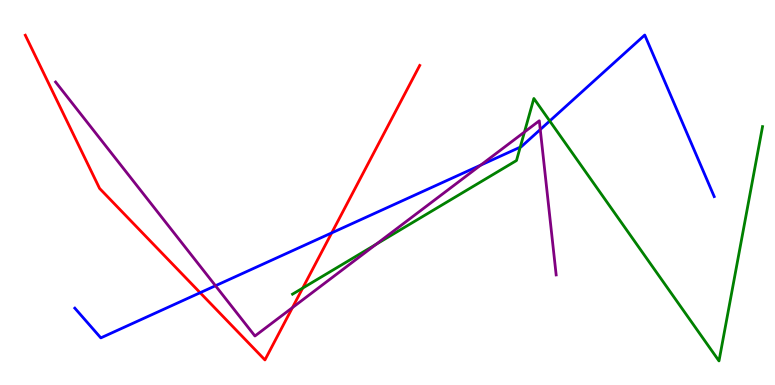[{'lines': ['blue', 'red'], 'intersections': [{'x': 2.58, 'y': 2.4}, {'x': 4.28, 'y': 3.95}]}, {'lines': ['green', 'red'], 'intersections': [{'x': 3.91, 'y': 2.52}]}, {'lines': ['purple', 'red'], 'intersections': [{'x': 3.77, 'y': 2.01}]}, {'lines': ['blue', 'green'], 'intersections': [{'x': 6.71, 'y': 6.18}, {'x': 7.09, 'y': 6.86}]}, {'lines': ['blue', 'purple'], 'intersections': [{'x': 2.78, 'y': 2.58}, {'x': 6.2, 'y': 5.71}, {'x': 6.97, 'y': 6.64}]}, {'lines': ['green', 'purple'], 'intersections': [{'x': 4.85, 'y': 3.65}, {'x': 6.77, 'y': 6.57}]}]